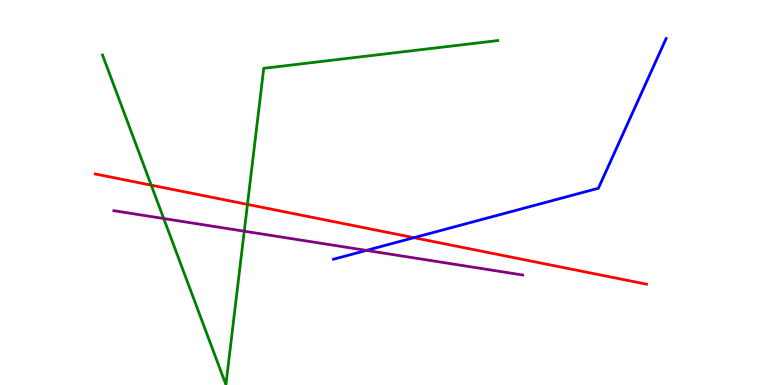[{'lines': ['blue', 'red'], 'intersections': [{'x': 5.34, 'y': 3.83}]}, {'lines': ['green', 'red'], 'intersections': [{'x': 1.95, 'y': 5.19}, {'x': 3.19, 'y': 4.69}]}, {'lines': ['purple', 'red'], 'intersections': []}, {'lines': ['blue', 'green'], 'intersections': []}, {'lines': ['blue', 'purple'], 'intersections': [{'x': 4.73, 'y': 3.5}]}, {'lines': ['green', 'purple'], 'intersections': [{'x': 2.11, 'y': 4.32}, {'x': 3.15, 'y': 3.99}]}]